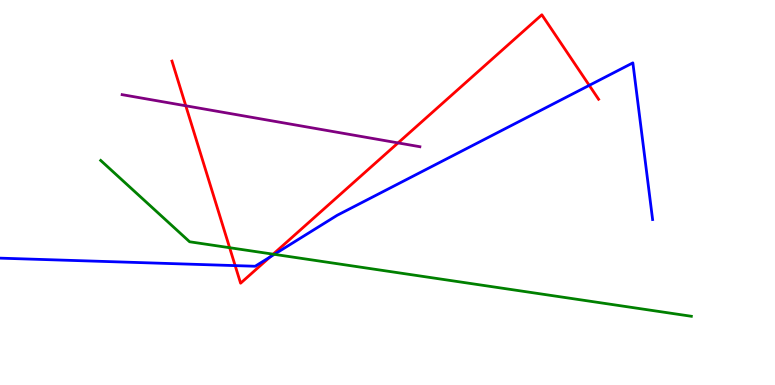[{'lines': ['blue', 'red'], 'intersections': [{'x': 3.03, 'y': 3.1}, {'x': 3.48, 'y': 3.32}, {'x': 7.6, 'y': 7.78}]}, {'lines': ['green', 'red'], 'intersections': [{'x': 2.96, 'y': 3.57}, {'x': 3.52, 'y': 3.4}]}, {'lines': ['purple', 'red'], 'intersections': [{'x': 2.4, 'y': 7.25}, {'x': 5.14, 'y': 6.29}]}, {'lines': ['blue', 'green'], 'intersections': [{'x': 3.54, 'y': 3.39}]}, {'lines': ['blue', 'purple'], 'intersections': []}, {'lines': ['green', 'purple'], 'intersections': []}]